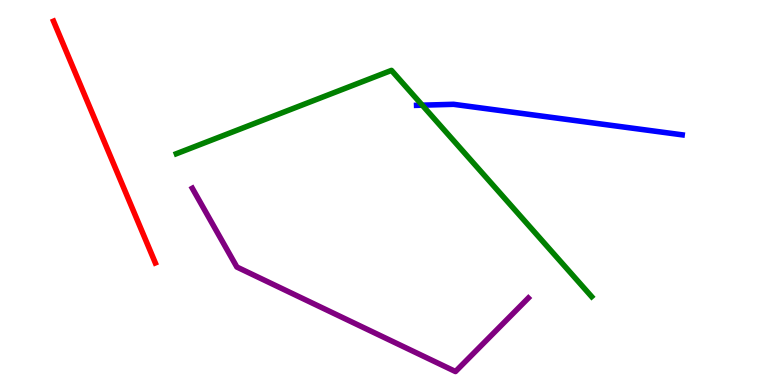[{'lines': ['blue', 'red'], 'intersections': []}, {'lines': ['green', 'red'], 'intersections': []}, {'lines': ['purple', 'red'], 'intersections': []}, {'lines': ['blue', 'green'], 'intersections': [{'x': 5.45, 'y': 7.27}]}, {'lines': ['blue', 'purple'], 'intersections': []}, {'lines': ['green', 'purple'], 'intersections': []}]